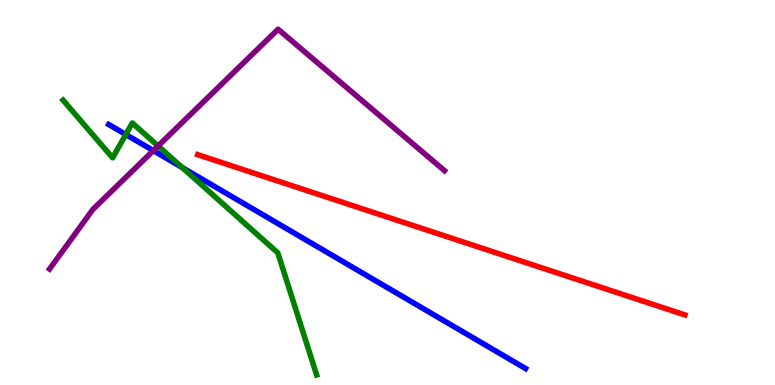[{'lines': ['blue', 'red'], 'intersections': []}, {'lines': ['green', 'red'], 'intersections': []}, {'lines': ['purple', 'red'], 'intersections': []}, {'lines': ['blue', 'green'], 'intersections': [{'x': 1.62, 'y': 6.51}, {'x': 2.35, 'y': 5.65}]}, {'lines': ['blue', 'purple'], 'intersections': [{'x': 1.98, 'y': 6.09}]}, {'lines': ['green', 'purple'], 'intersections': [{'x': 2.04, 'y': 6.21}]}]